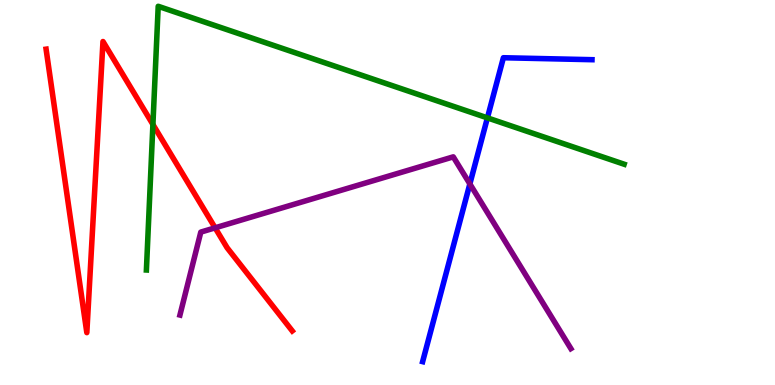[{'lines': ['blue', 'red'], 'intersections': []}, {'lines': ['green', 'red'], 'intersections': [{'x': 1.97, 'y': 6.77}]}, {'lines': ['purple', 'red'], 'intersections': [{'x': 2.78, 'y': 4.08}]}, {'lines': ['blue', 'green'], 'intersections': [{'x': 6.29, 'y': 6.94}]}, {'lines': ['blue', 'purple'], 'intersections': [{'x': 6.06, 'y': 5.22}]}, {'lines': ['green', 'purple'], 'intersections': []}]